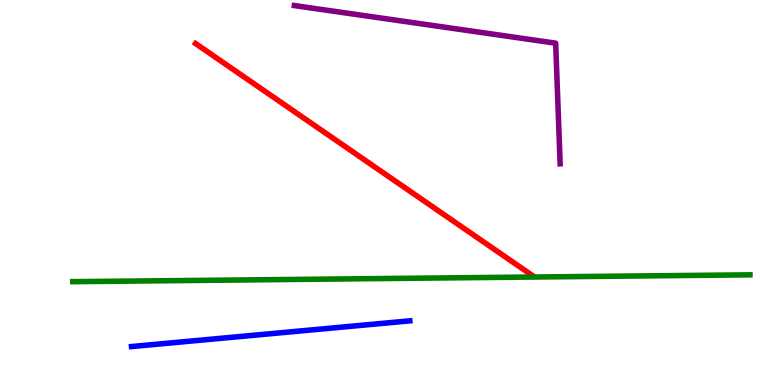[{'lines': ['blue', 'red'], 'intersections': []}, {'lines': ['green', 'red'], 'intersections': []}, {'lines': ['purple', 'red'], 'intersections': []}, {'lines': ['blue', 'green'], 'intersections': []}, {'lines': ['blue', 'purple'], 'intersections': []}, {'lines': ['green', 'purple'], 'intersections': []}]